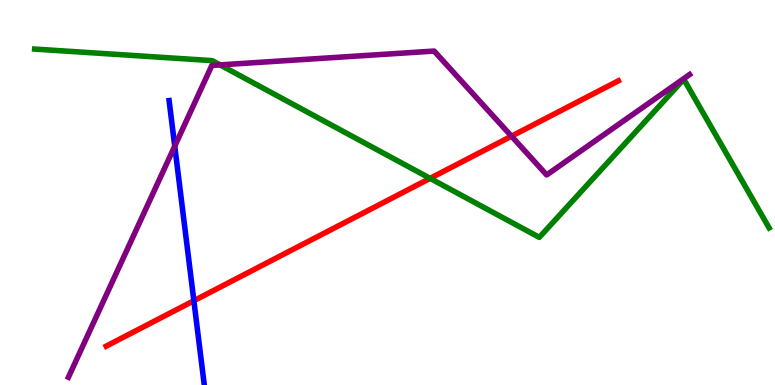[{'lines': ['blue', 'red'], 'intersections': [{'x': 2.5, 'y': 2.19}]}, {'lines': ['green', 'red'], 'intersections': [{'x': 5.55, 'y': 5.37}]}, {'lines': ['purple', 'red'], 'intersections': [{'x': 6.6, 'y': 6.46}]}, {'lines': ['blue', 'green'], 'intersections': []}, {'lines': ['blue', 'purple'], 'intersections': [{'x': 2.25, 'y': 6.2}]}, {'lines': ['green', 'purple'], 'intersections': [{'x': 2.84, 'y': 8.31}]}]